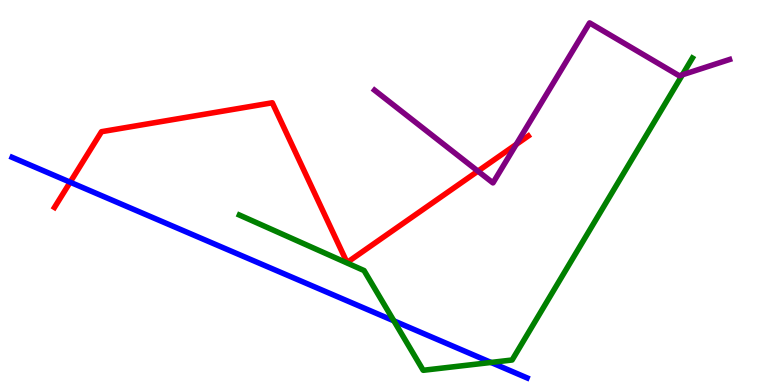[{'lines': ['blue', 'red'], 'intersections': [{'x': 0.905, 'y': 5.27}]}, {'lines': ['green', 'red'], 'intersections': []}, {'lines': ['purple', 'red'], 'intersections': [{'x': 6.17, 'y': 5.56}, {'x': 6.66, 'y': 6.25}]}, {'lines': ['blue', 'green'], 'intersections': [{'x': 5.08, 'y': 1.67}, {'x': 6.34, 'y': 0.586}]}, {'lines': ['blue', 'purple'], 'intersections': []}, {'lines': ['green', 'purple'], 'intersections': [{'x': 8.81, 'y': 8.06}]}]